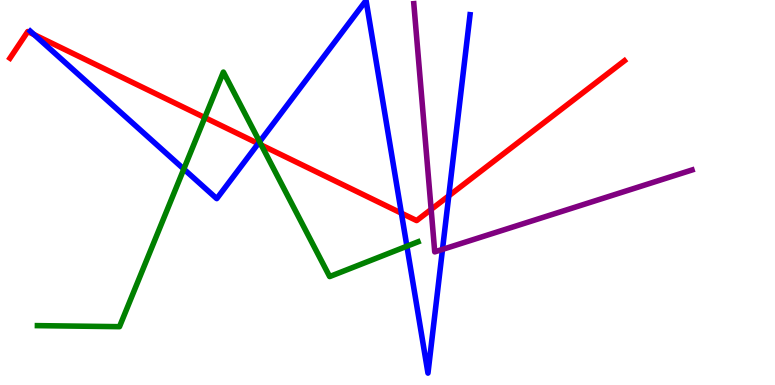[{'lines': ['blue', 'red'], 'intersections': [{'x': 0.44, 'y': 9.1}, {'x': 3.33, 'y': 6.27}, {'x': 5.18, 'y': 4.46}, {'x': 5.79, 'y': 4.91}]}, {'lines': ['green', 'red'], 'intersections': [{'x': 2.64, 'y': 6.95}, {'x': 3.37, 'y': 6.23}]}, {'lines': ['purple', 'red'], 'intersections': [{'x': 5.56, 'y': 4.56}]}, {'lines': ['blue', 'green'], 'intersections': [{'x': 2.37, 'y': 5.61}, {'x': 3.35, 'y': 6.32}, {'x': 5.25, 'y': 3.6}]}, {'lines': ['blue', 'purple'], 'intersections': [{'x': 5.71, 'y': 3.52}]}, {'lines': ['green', 'purple'], 'intersections': []}]